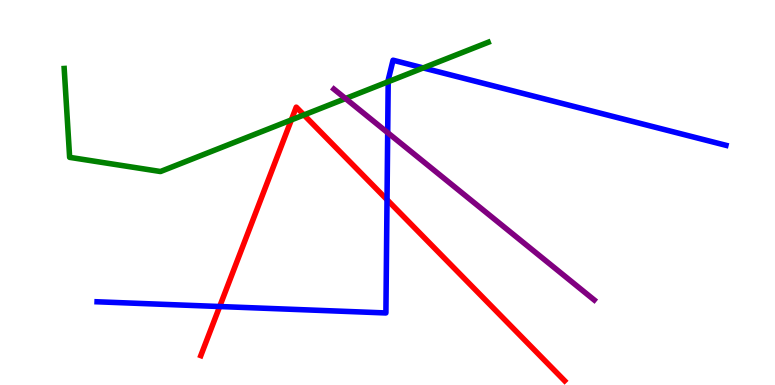[{'lines': ['blue', 'red'], 'intersections': [{'x': 2.83, 'y': 2.04}, {'x': 4.99, 'y': 4.81}]}, {'lines': ['green', 'red'], 'intersections': [{'x': 3.76, 'y': 6.89}, {'x': 3.92, 'y': 7.01}]}, {'lines': ['purple', 'red'], 'intersections': []}, {'lines': ['blue', 'green'], 'intersections': [{'x': 5.01, 'y': 7.88}, {'x': 5.46, 'y': 8.24}]}, {'lines': ['blue', 'purple'], 'intersections': [{'x': 5.0, 'y': 6.55}]}, {'lines': ['green', 'purple'], 'intersections': [{'x': 4.46, 'y': 7.44}]}]